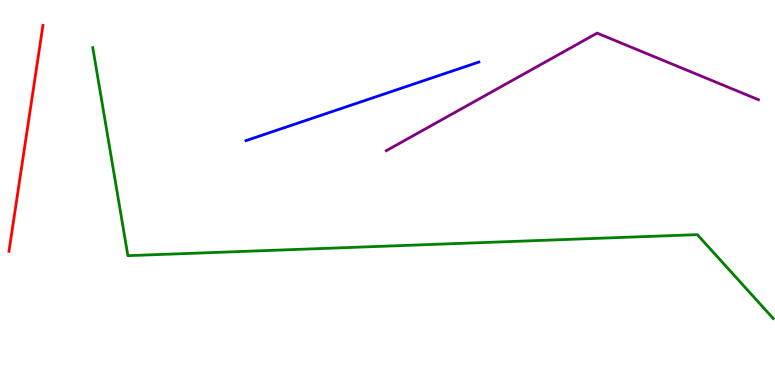[{'lines': ['blue', 'red'], 'intersections': []}, {'lines': ['green', 'red'], 'intersections': []}, {'lines': ['purple', 'red'], 'intersections': []}, {'lines': ['blue', 'green'], 'intersections': []}, {'lines': ['blue', 'purple'], 'intersections': []}, {'lines': ['green', 'purple'], 'intersections': []}]